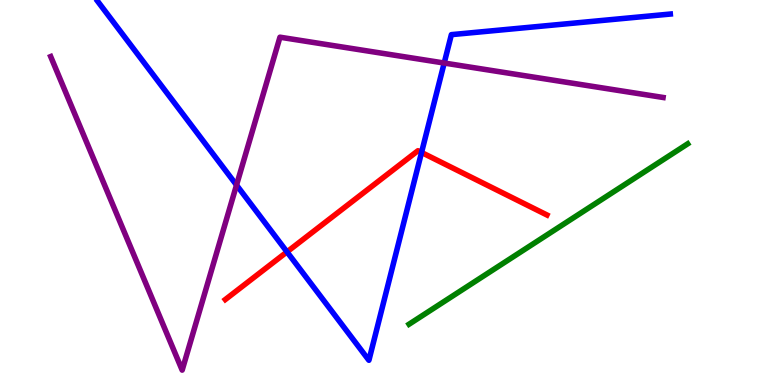[{'lines': ['blue', 'red'], 'intersections': [{'x': 3.7, 'y': 3.46}, {'x': 5.44, 'y': 6.04}]}, {'lines': ['green', 'red'], 'intersections': []}, {'lines': ['purple', 'red'], 'intersections': []}, {'lines': ['blue', 'green'], 'intersections': []}, {'lines': ['blue', 'purple'], 'intersections': [{'x': 3.05, 'y': 5.19}, {'x': 5.73, 'y': 8.36}]}, {'lines': ['green', 'purple'], 'intersections': []}]